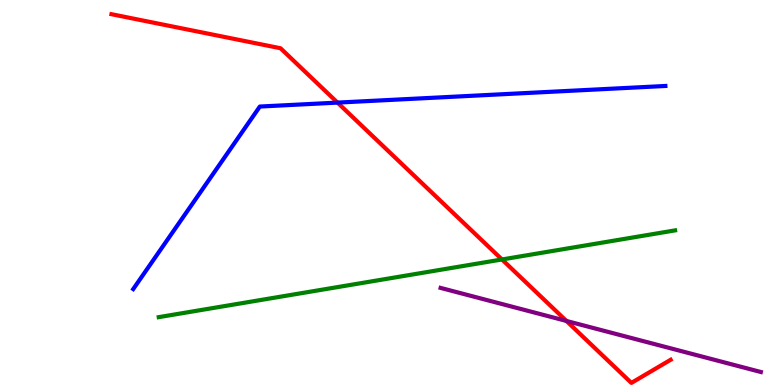[{'lines': ['blue', 'red'], 'intersections': [{'x': 4.35, 'y': 7.33}]}, {'lines': ['green', 'red'], 'intersections': [{'x': 6.48, 'y': 3.26}]}, {'lines': ['purple', 'red'], 'intersections': [{'x': 7.31, 'y': 1.66}]}, {'lines': ['blue', 'green'], 'intersections': []}, {'lines': ['blue', 'purple'], 'intersections': []}, {'lines': ['green', 'purple'], 'intersections': []}]